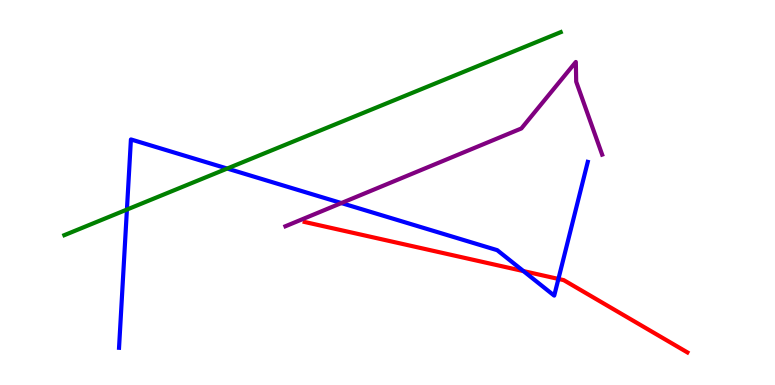[{'lines': ['blue', 'red'], 'intersections': [{'x': 6.75, 'y': 2.96}, {'x': 7.21, 'y': 2.75}]}, {'lines': ['green', 'red'], 'intersections': []}, {'lines': ['purple', 'red'], 'intersections': []}, {'lines': ['blue', 'green'], 'intersections': [{'x': 1.64, 'y': 4.56}, {'x': 2.93, 'y': 5.62}]}, {'lines': ['blue', 'purple'], 'intersections': [{'x': 4.4, 'y': 4.73}]}, {'lines': ['green', 'purple'], 'intersections': []}]